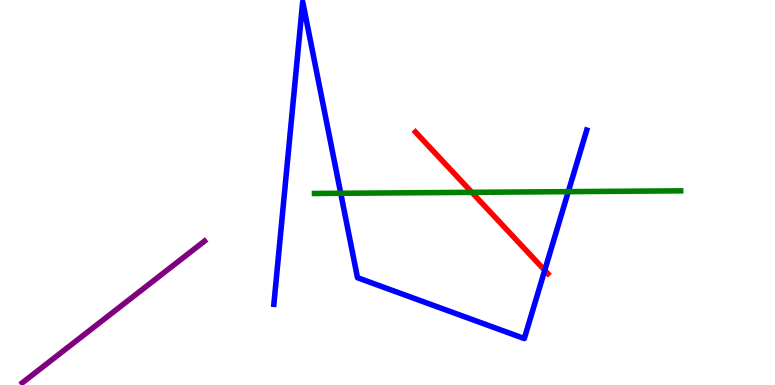[{'lines': ['blue', 'red'], 'intersections': [{'x': 7.03, 'y': 2.98}]}, {'lines': ['green', 'red'], 'intersections': [{'x': 6.09, 'y': 5.0}]}, {'lines': ['purple', 'red'], 'intersections': []}, {'lines': ['blue', 'green'], 'intersections': [{'x': 4.4, 'y': 4.98}, {'x': 7.33, 'y': 5.02}]}, {'lines': ['blue', 'purple'], 'intersections': []}, {'lines': ['green', 'purple'], 'intersections': []}]